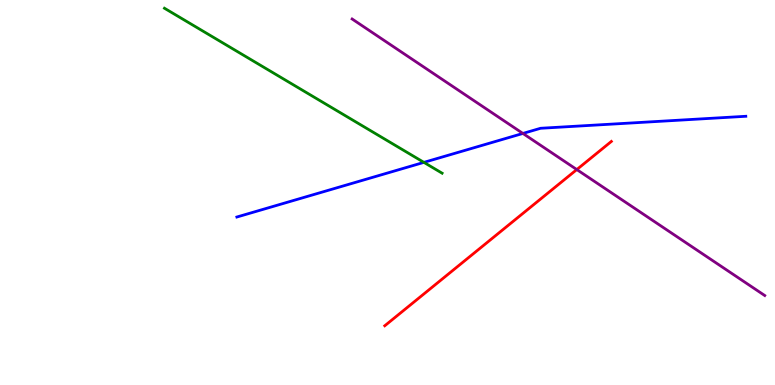[{'lines': ['blue', 'red'], 'intersections': []}, {'lines': ['green', 'red'], 'intersections': []}, {'lines': ['purple', 'red'], 'intersections': [{'x': 7.44, 'y': 5.6}]}, {'lines': ['blue', 'green'], 'intersections': [{'x': 5.47, 'y': 5.78}]}, {'lines': ['blue', 'purple'], 'intersections': [{'x': 6.75, 'y': 6.53}]}, {'lines': ['green', 'purple'], 'intersections': []}]